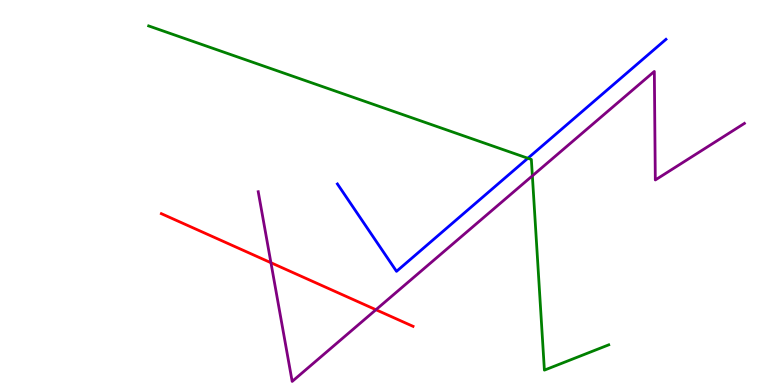[{'lines': ['blue', 'red'], 'intersections': []}, {'lines': ['green', 'red'], 'intersections': []}, {'lines': ['purple', 'red'], 'intersections': [{'x': 3.5, 'y': 3.18}, {'x': 4.85, 'y': 1.96}]}, {'lines': ['blue', 'green'], 'intersections': [{'x': 6.81, 'y': 5.89}]}, {'lines': ['blue', 'purple'], 'intersections': []}, {'lines': ['green', 'purple'], 'intersections': [{'x': 6.87, 'y': 5.43}]}]